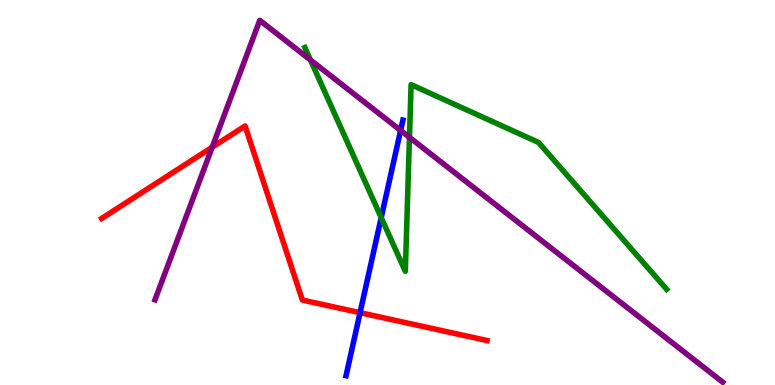[{'lines': ['blue', 'red'], 'intersections': [{'x': 4.65, 'y': 1.88}]}, {'lines': ['green', 'red'], 'intersections': []}, {'lines': ['purple', 'red'], 'intersections': [{'x': 2.74, 'y': 6.18}]}, {'lines': ['blue', 'green'], 'intersections': [{'x': 4.92, 'y': 4.35}]}, {'lines': ['blue', 'purple'], 'intersections': [{'x': 5.17, 'y': 6.61}]}, {'lines': ['green', 'purple'], 'intersections': [{'x': 4.01, 'y': 8.44}, {'x': 5.28, 'y': 6.43}]}]